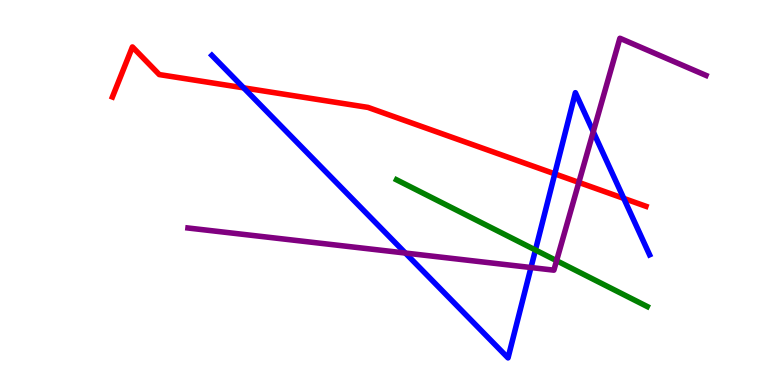[{'lines': ['blue', 'red'], 'intersections': [{'x': 3.14, 'y': 7.72}, {'x': 7.16, 'y': 5.48}, {'x': 8.05, 'y': 4.85}]}, {'lines': ['green', 'red'], 'intersections': []}, {'lines': ['purple', 'red'], 'intersections': [{'x': 7.47, 'y': 5.26}]}, {'lines': ['blue', 'green'], 'intersections': [{'x': 6.91, 'y': 3.51}]}, {'lines': ['blue', 'purple'], 'intersections': [{'x': 5.23, 'y': 3.43}, {'x': 6.85, 'y': 3.05}, {'x': 7.66, 'y': 6.58}]}, {'lines': ['green', 'purple'], 'intersections': [{'x': 7.18, 'y': 3.23}]}]